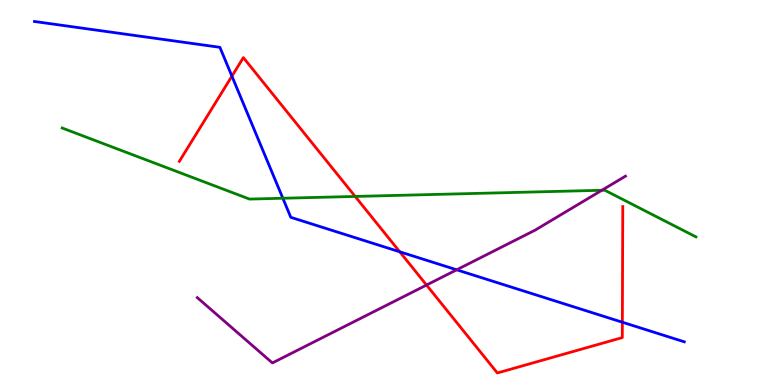[{'lines': ['blue', 'red'], 'intersections': [{'x': 2.99, 'y': 8.02}, {'x': 5.16, 'y': 3.46}, {'x': 8.03, 'y': 1.63}]}, {'lines': ['green', 'red'], 'intersections': [{'x': 4.58, 'y': 4.9}]}, {'lines': ['purple', 'red'], 'intersections': [{'x': 5.5, 'y': 2.6}]}, {'lines': ['blue', 'green'], 'intersections': [{'x': 3.65, 'y': 4.85}]}, {'lines': ['blue', 'purple'], 'intersections': [{'x': 5.89, 'y': 2.99}]}, {'lines': ['green', 'purple'], 'intersections': [{'x': 7.77, 'y': 5.06}]}]